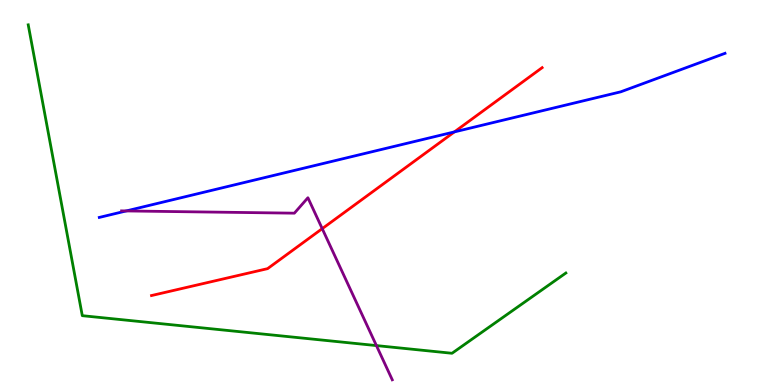[{'lines': ['blue', 'red'], 'intersections': [{'x': 5.86, 'y': 6.57}]}, {'lines': ['green', 'red'], 'intersections': []}, {'lines': ['purple', 'red'], 'intersections': [{'x': 4.16, 'y': 4.06}]}, {'lines': ['blue', 'green'], 'intersections': []}, {'lines': ['blue', 'purple'], 'intersections': [{'x': 1.63, 'y': 4.52}]}, {'lines': ['green', 'purple'], 'intersections': [{'x': 4.86, 'y': 1.02}]}]